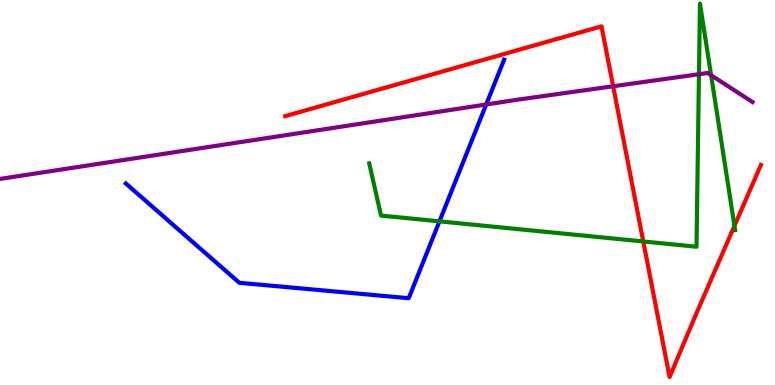[{'lines': ['blue', 'red'], 'intersections': []}, {'lines': ['green', 'red'], 'intersections': [{'x': 8.3, 'y': 3.73}, {'x': 9.48, 'y': 4.13}]}, {'lines': ['purple', 'red'], 'intersections': [{'x': 7.91, 'y': 7.76}]}, {'lines': ['blue', 'green'], 'intersections': [{'x': 5.67, 'y': 4.25}]}, {'lines': ['blue', 'purple'], 'intersections': [{'x': 6.27, 'y': 7.29}]}, {'lines': ['green', 'purple'], 'intersections': [{'x': 9.02, 'y': 8.07}, {'x': 9.18, 'y': 8.05}]}]